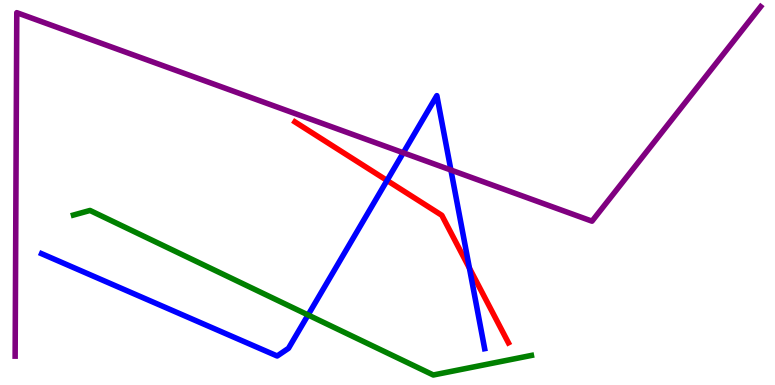[{'lines': ['blue', 'red'], 'intersections': [{'x': 4.99, 'y': 5.31}, {'x': 6.06, 'y': 3.03}]}, {'lines': ['green', 'red'], 'intersections': []}, {'lines': ['purple', 'red'], 'intersections': []}, {'lines': ['blue', 'green'], 'intersections': [{'x': 3.98, 'y': 1.82}]}, {'lines': ['blue', 'purple'], 'intersections': [{'x': 5.2, 'y': 6.03}, {'x': 5.82, 'y': 5.58}]}, {'lines': ['green', 'purple'], 'intersections': []}]